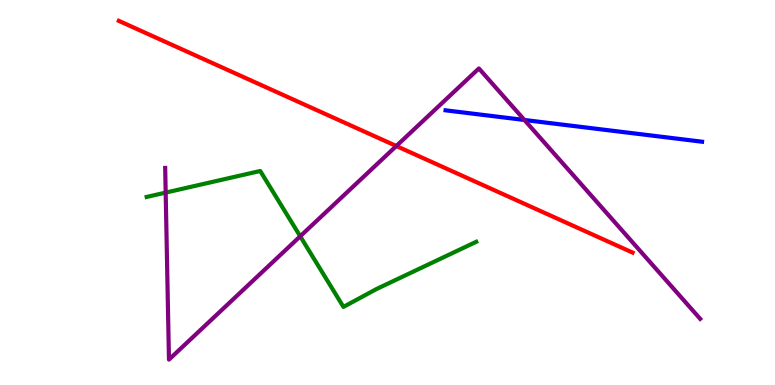[{'lines': ['blue', 'red'], 'intersections': []}, {'lines': ['green', 'red'], 'intersections': []}, {'lines': ['purple', 'red'], 'intersections': [{'x': 5.11, 'y': 6.21}]}, {'lines': ['blue', 'green'], 'intersections': []}, {'lines': ['blue', 'purple'], 'intersections': [{'x': 6.77, 'y': 6.88}]}, {'lines': ['green', 'purple'], 'intersections': [{'x': 2.14, 'y': 5.0}, {'x': 3.87, 'y': 3.86}]}]